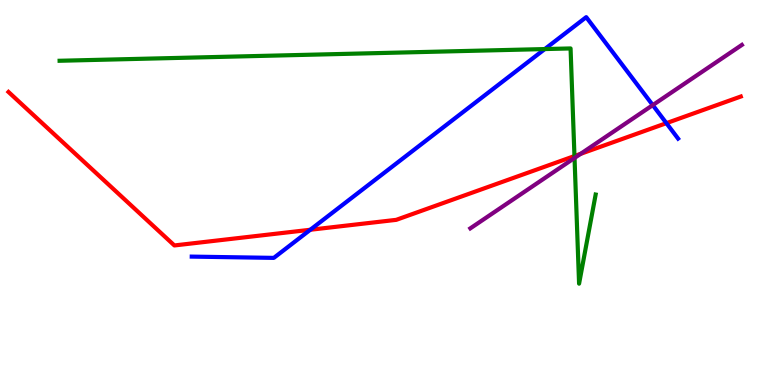[{'lines': ['blue', 'red'], 'intersections': [{'x': 4.0, 'y': 4.03}, {'x': 8.6, 'y': 6.8}]}, {'lines': ['green', 'red'], 'intersections': [{'x': 7.41, 'y': 5.95}]}, {'lines': ['purple', 'red'], 'intersections': [{'x': 7.49, 'y': 6.0}]}, {'lines': ['blue', 'green'], 'intersections': [{'x': 7.03, 'y': 8.73}]}, {'lines': ['blue', 'purple'], 'intersections': [{'x': 8.42, 'y': 7.27}]}, {'lines': ['green', 'purple'], 'intersections': [{'x': 7.41, 'y': 5.9}]}]